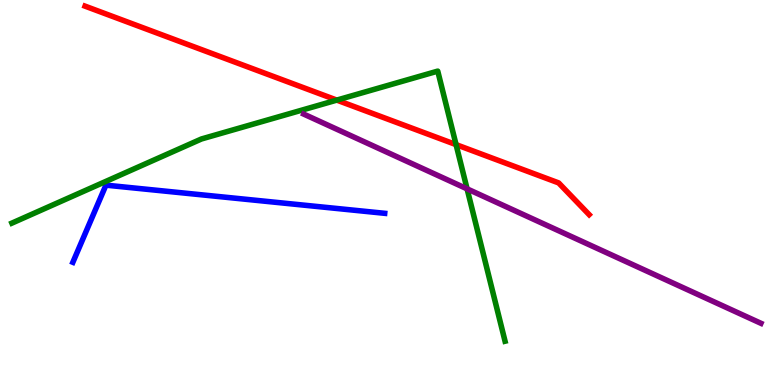[{'lines': ['blue', 'red'], 'intersections': []}, {'lines': ['green', 'red'], 'intersections': [{'x': 4.35, 'y': 7.4}, {'x': 5.88, 'y': 6.24}]}, {'lines': ['purple', 'red'], 'intersections': []}, {'lines': ['blue', 'green'], 'intersections': []}, {'lines': ['blue', 'purple'], 'intersections': []}, {'lines': ['green', 'purple'], 'intersections': [{'x': 6.03, 'y': 5.09}]}]